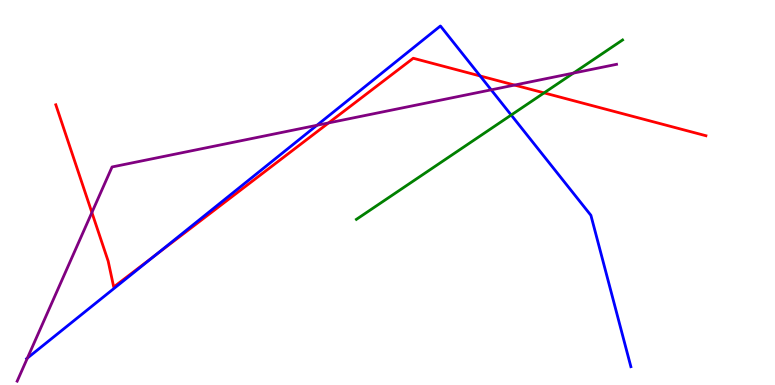[{'lines': ['blue', 'red'], 'intersections': [{'x': 2.0, 'y': 3.37}, {'x': 6.2, 'y': 8.03}]}, {'lines': ['green', 'red'], 'intersections': [{'x': 7.02, 'y': 7.59}]}, {'lines': ['purple', 'red'], 'intersections': [{'x': 1.19, 'y': 4.48}, {'x': 4.24, 'y': 6.81}, {'x': 6.64, 'y': 7.79}]}, {'lines': ['blue', 'green'], 'intersections': [{'x': 6.6, 'y': 7.01}]}, {'lines': ['blue', 'purple'], 'intersections': [{'x': 0.353, 'y': 0.699}, {'x': 4.09, 'y': 6.75}, {'x': 6.34, 'y': 7.67}]}, {'lines': ['green', 'purple'], 'intersections': [{'x': 7.4, 'y': 8.1}]}]